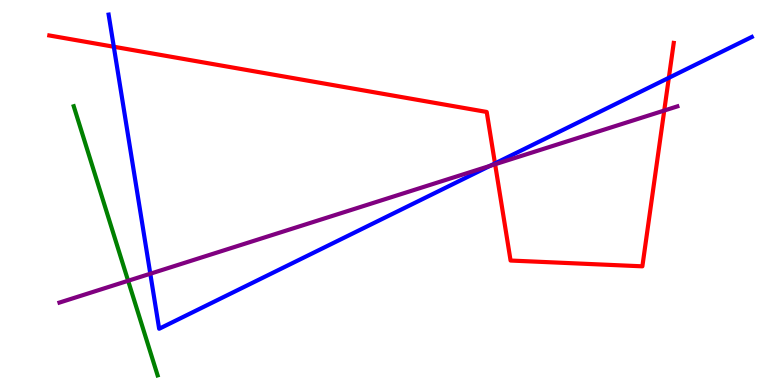[{'lines': ['blue', 'red'], 'intersections': [{'x': 1.47, 'y': 8.79}, {'x': 6.39, 'y': 5.76}, {'x': 8.63, 'y': 7.98}]}, {'lines': ['green', 'red'], 'intersections': []}, {'lines': ['purple', 'red'], 'intersections': [{'x': 6.39, 'y': 5.73}, {'x': 8.57, 'y': 7.13}]}, {'lines': ['blue', 'green'], 'intersections': []}, {'lines': ['blue', 'purple'], 'intersections': [{'x': 1.94, 'y': 2.89}, {'x': 6.32, 'y': 5.69}]}, {'lines': ['green', 'purple'], 'intersections': [{'x': 1.65, 'y': 2.71}]}]